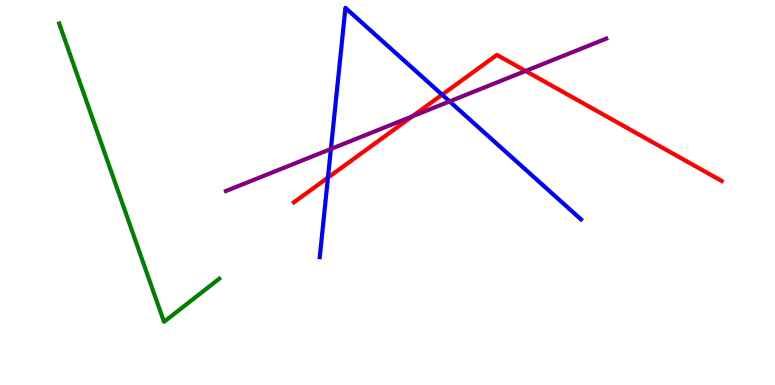[{'lines': ['blue', 'red'], 'intersections': [{'x': 4.23, 'y': 5.39}, {'x': 5.7, 'y': 7.54}]}, {'lines': ['green', 'red'], 'intersections': []}, {'lines': ['purple', 'red'], 'intersections': [{'x': 5.32, 'y': 6.98}, {'x': 6.78, 'y': 8.16}]}, {'lines': ['blue', 'green'], 'intersections': []}, {'lines': ['blue', 'purple'], 'intersections': [{'x': 4.27, 'y': 6.13}, {'x': 5.8, 'y': 7.37}]}, {'lines': ['green', 'purple'], 'intersections': []}]